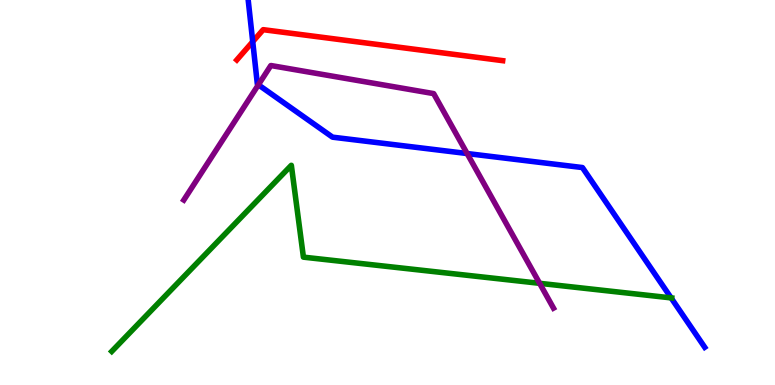[{'lines': ['blue', 'red'], 'intersections': [{'x': 3.26, 'y': 8.92}]}, {'lines': ['green', 'red'], 'intersections': []}, {'lines': ['purple', 'red'], 'intersections': []}, {'lines': ['blue', 'green'], 'intersections': [{'x': 8.66, 'y': 2.26}]}, {'lines': ['blue', 'purple'], 'intersections': [{'x': 3.33, 'y': 7.8}, {'x': 6.03, 'y': 6.01}]}, {'lines': ['green', 'purple'], 'intersections': [{'x': 6.96, 'y': 2.64}]}]